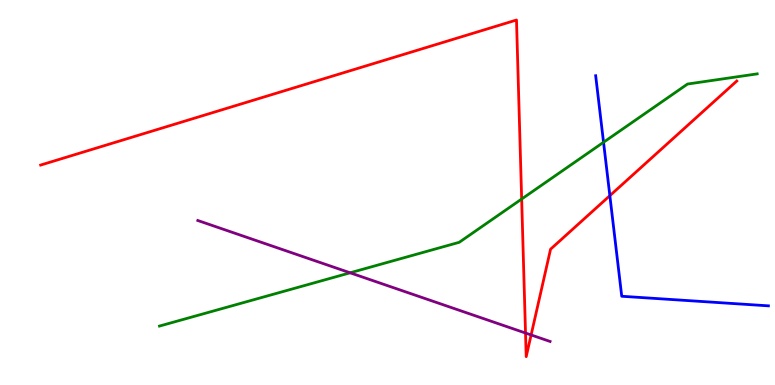[{'lines': ['blue', 'red'], 'intersections': [{'x': 7.87, 'y': 4.92}]}, {'lines': ['green', 'red'], 'intersections': [{'x': 6.73, 'y': 4.83}]}, {'lines': ['purple', 'red'], 'intersections': [{'x': 6.78, 'y': 1.35}, {'x': 6.85, 'y': 1.3}]}, {'lines': ['blue', 'green'], 'intersections': [{'x': 7.79, 'y': 6.3}]}, {'lines': ['blue', 'purple'], 'intersections': []}, {'lines': ['green', 'purple'], 'intersections': [{'x': 4.52, 'y': 2.91}]}]